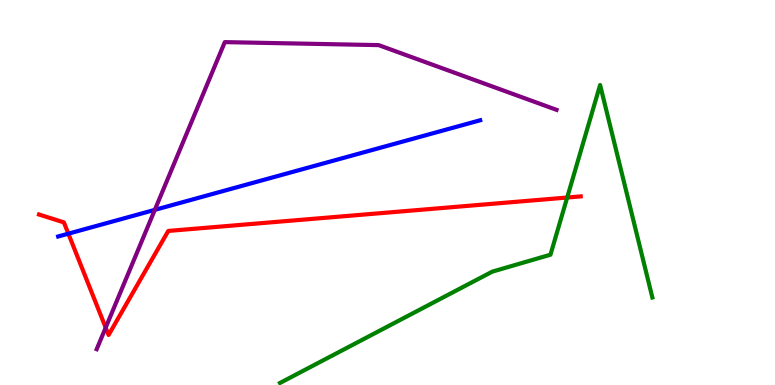[{'lines': ['blue', 'red'], 'intersections': [{'x': 0.882, 'y': 3.93}]}, {'lines': ['green', 'red'], 'intersections': [{'x': 7.32, 'y': 4.87}]}, {'lines': ['purple', 'red'], 'intersections': [{'x': 1.36, 'y': 1.49}]}, {'lines': ['blue', 'green'], 'intersections': []}, {'lines': ['blue', 'purple'], 'intersections': [{'x': 2.0, 'y': 4.55}]}, {'lines': ['green', 'purple'], 'intersections': []}]